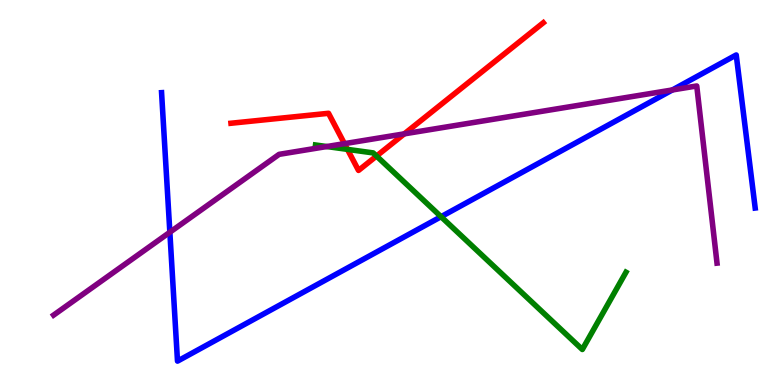[{'lines': ['blue', 'red'], 'intersections': []}, {'lines': ['green', 'red'], 'intersections': [{'x': 4.48, 'y': 6.12}, {'x': 4.86, 'y': 5.95}]}, {'lines': ['purple', 'red'], 'intersections': [{'x': 4.44, 'y': 6.27}, {'x': 5.22, 'y': 6.52}]}, {'lines': ['blue', 'green'], 'intersections': [{'x': 5.69, 'y': 4.37}]}, {'lines': ['blue', 'purple'], 'intersections': [{'x': 2.19, 'y': 3.97}, {'x': 8.68, 'y': 7.66}]}, {'lines': ['green', 'purple'], 'intersections': [{'x': 4.22, 'y': 6.19}]}]